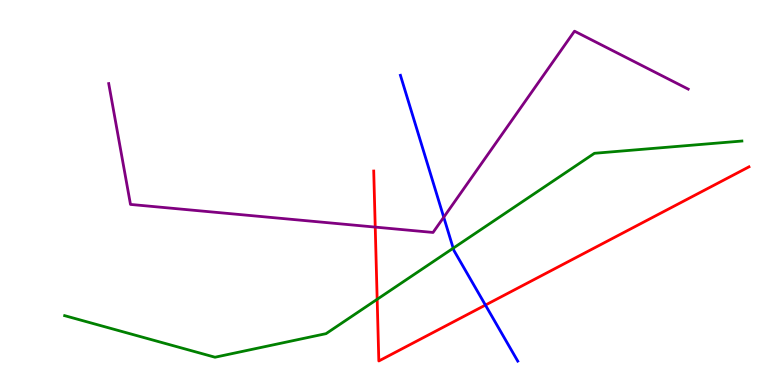[{'lines': ['blue', 'red'], 'intersections': [{'x': 6.26, 'y': 2.08}]}, {'lines': ['green', 'red'], 'intersections': [{'x': 4.87, 'y': 2.23}]}, {'lines': ['purple', 'red'], 'intersections': [{'x': 4.84, 'y': 4.1}]}, {'lines': ['blue', 'green'], 'intersections': [{'x': 5.85, 'y': 3.55}]}, {'lines': ['blue', 'purple'], 'intersections': [{'x': 5.73, 'y': 4.36}]}, {'lines': ['green', 'purple'], 'intersections': []}]